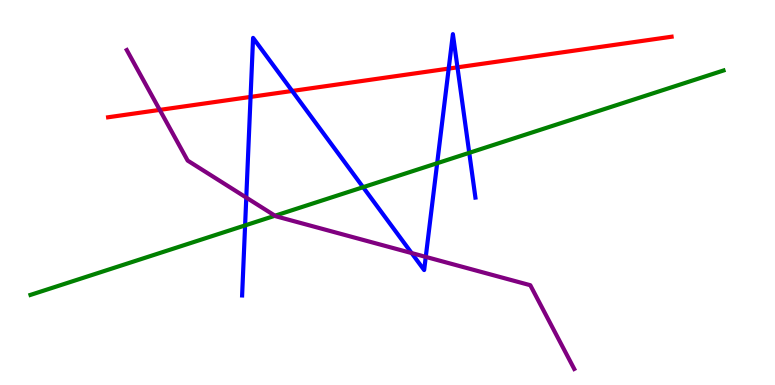[{'lines': ['blue', 'red'], 'intersections': [{'x': 3.23, 'y': 7.48}, {'x': 3.77, 'y': 7.64}, {'x': 5.79, 'y': 8.22}, {'x': 5.9, 'y': 8.25}]}, {'lines': ['green', 'red'], 'intersections': []}, {'lines': ['purple', 'red'], 'intersections': [{'x': 2.06, 'y': 7.15}]}, {'lines': ['blue', 'green'], 'intersections': [{'x': 3.16, 'y': 4.15}, {'x': 4.69, 'y': 5.14}, {'x': 5.64, 'y': 5.76}, {'x': 6.05, 'y': 6.03}]}, {'lines': ['blue', 'purple'], 'intersections': [{'x': 3.18, 'y': 4.87}, {'x': 5.31, 'y': 3.43}, {'x': 5.49, 'y': 3.33}]}, {'lines': ['green', 'purple'], 'intersections': [{'x': 3.55, 'y': 4.4}]}]